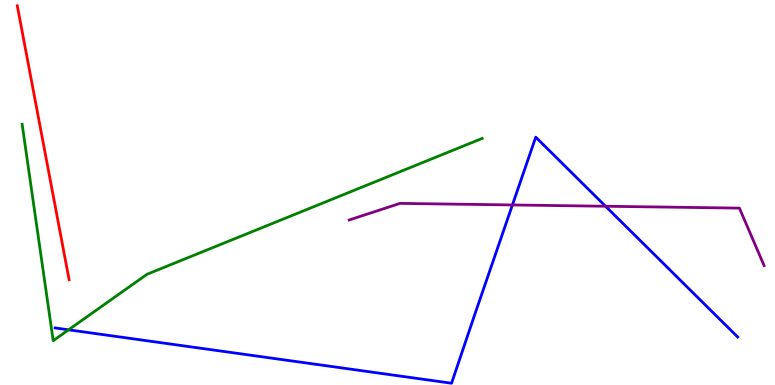[{'lines': ['blue', 'red'], 'intersections': []}, {'lines': ['green', 'red'], 'intersections': []}, {'lines': ['purple', 'red'], 'intersections': []}, {'lines': ['blue', 'green'], 'intersections': [{'x': 0.885, 'y': 1.43}]}, {'lines': ['blue', 'purple'], 'intersections': [{'x': 6.61, 'y': 4.68}, {'x': 7.81, 'y': 4.64}]}, {'lines': ['green', 'purple'], 'intersections': []}]